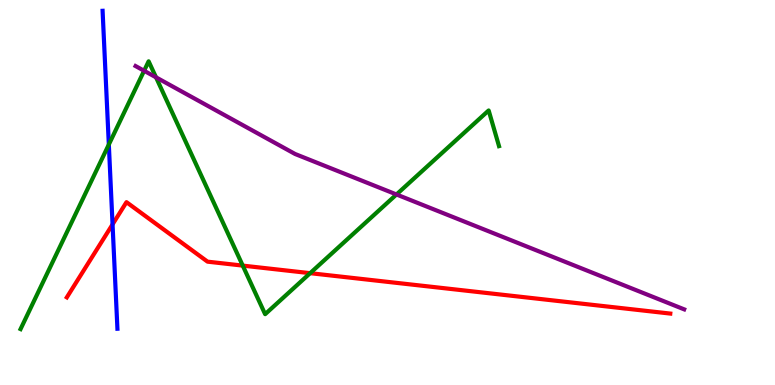[{'lines': ['blue', 'red'], 'intersections': [{'x': 1.45, 'y': 4.17}]}, {'lines': ['green', 'red'], 'intersections': [{'x': 3.13, 'y': 3.1}, {'x': 4.0, 'y': 2.9}]}, {'lines': ['purple', 'red'], 'intersections': []}, {'lines': ['blue', 'green'], 'intersections': [{'x': 1.4, 'y': 6.25}]}, {'lines': ['blue', 'purple'], 'intersections': []}, {'lines': ['green', 'purple'], 'intersections': [{'x': 1.86, 'y': 8.16}, {'x': 2.01, 'y': 7.99}, {'x': 5.12, 'y': 4.95}]}]